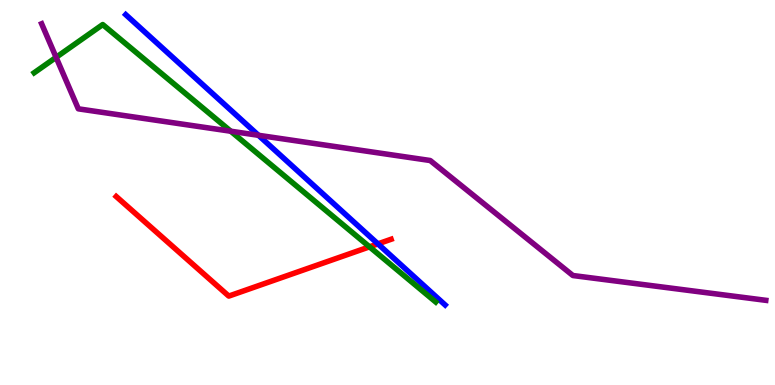[{'lines': ['blue', 'red'], 'intersections': [{'x': 4.88, 'y': 3.67}]}, {'lines': ['green', 'red'], 'intersections': [{'x': 4.77, 'y': 3.59}]}, {'lines': ['purple', 'red'], 'intersections': []}, {'lines': ['blue', 'green'], 'intersections': []}, {'lines': ['blue', 'purple'], 'intersections': [{'x': 3.33, 'y': 6.49}]}, {'lines': ['green', 'purple'], 'intersections': [{'x': 0.724, 'y': 8.51}, {'x': 2.98, 'y': 6.59}]}]